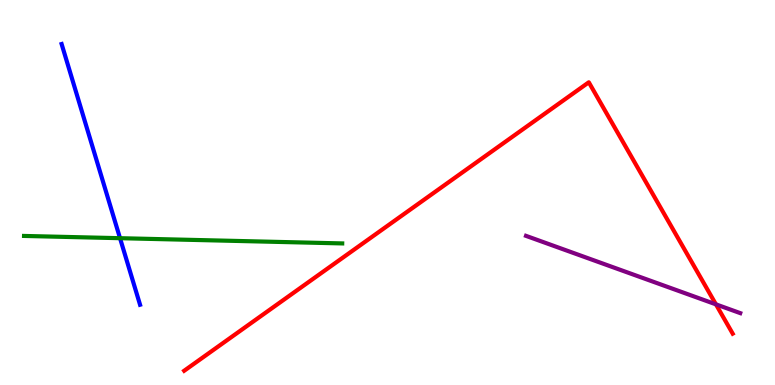[{'lines': ['blue', 'red'], 'intersections': []}, {'lines': ['green', 'red'], 'intersections': []}, {'lines': ['purple', 'red'], 'intersections': [{'x': 9.24, 'y': 2.09}]}, {'lines': ['blue', 'green'], 'intersections': [{'x': 1.55, 'y': 3.81}]}, {'lines': ['blue', 'purple'], 'intersections': []}, {'lines': ['green', 'purple'], 'intersections': []}]